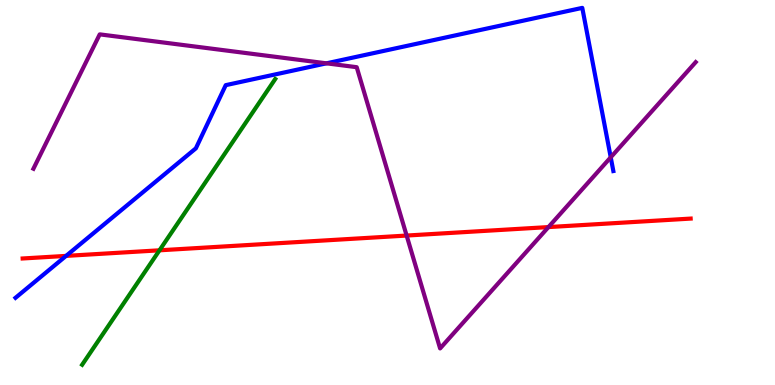[{'lines': ['blue', 'red'], 'intersections': [{'x': 0.853, 'y': 3.35}]}, {'lines': ['green', 'red'], 'intersections': [{'x': 2.06, 'y': 3.5}]}, {'lines': ['purple', 'red'], 'intersections': [{'x': 5.25, 'y': 3.88}, {'x': 7.08, 'y': 4.1}]}, {'lines': ['blue', 'green'], 'intersections': []}, {'lines': ['blue', 'purple'], 'intersections': [{'x': 4.21, 'y': 8.36}, {'x': 7.88, 'y': 5.91}]}, {'lines': ['green', 'purple'], 'intersections': []}]